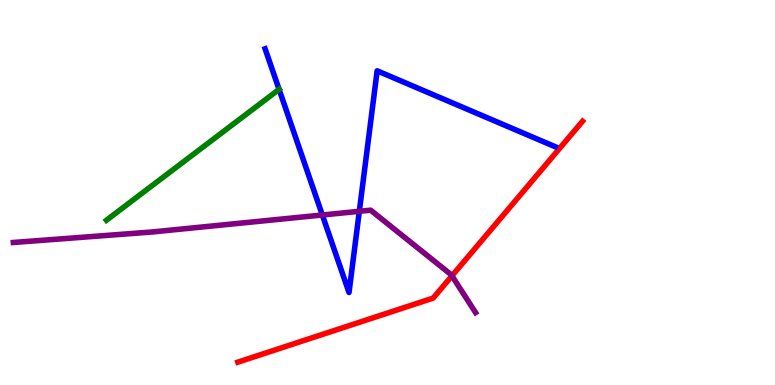[{'lines': ['blue', 'red'], 'intersections': []}, {'lines': ['green', 'red'], 'intersections': []}, {'lines': ['purple', 'red'], 'intersections': [{'x': 5.83, 'y': 2.84}]}, {'lines': ['blue', 'green'], 'intersections': [{'x': 3.6, 'y': 7.68}]}, {'lines': ['blue', 'purple'], 'intersections': [{'x': 4.16, 'y': 4.42}, {'x': 4.64, 'y': 4.51}]}, {'lines': ['green', 'purple'], 'intersections': []}]